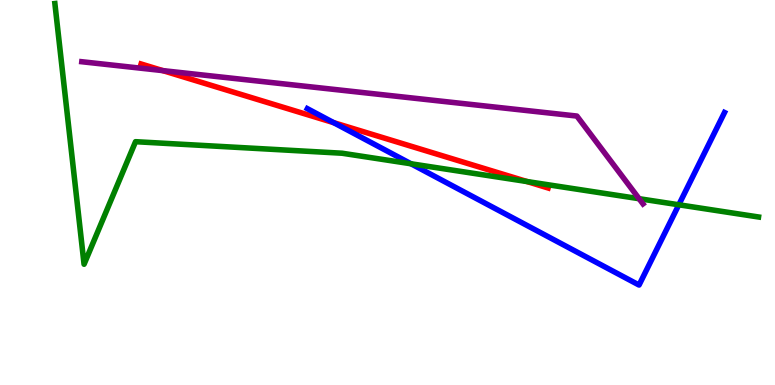[{'lines': ['blue', 'red'], 'intersections': [{'x': 4.31, 'y': 6.81}]}, {'lines': ['green', 'red'], 'intersections': [{'x': 6.8, 'y': 5.28}]}, {'lines': ['purple', 'red'], 'intersections': [{'x': 2.1, 'y': 8.17}]}, {'lines': ['blue', 'green'], 'intersections': [{'x': 5.3, 'y': 5.75}, {'x': 8.76, 'y': 4.68}]}, {'lines': ['blue', 'purple'], 'intersections': []}, {'lines': ['green', 'purple'], 'intersections': [{'x': 8.25, 'y': 4.84}]}]